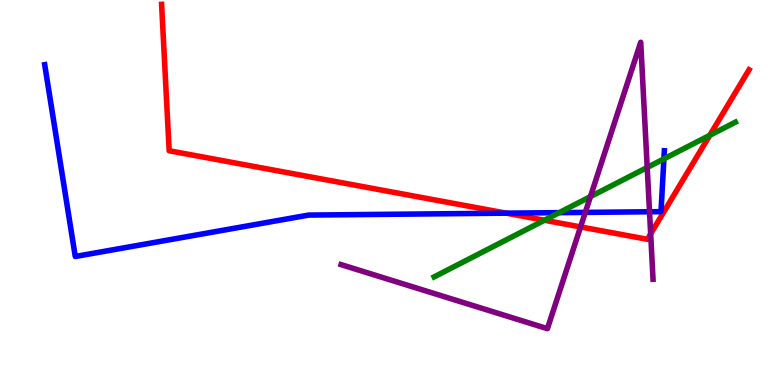[{'lines': ['blue', 'red'], 'intersections': [{'x': 6.53, 'y': 4.46}]}, {'lines': ['green', 'red'], 'intersections': [{'x': 7.03, 'y': 4.28}, {'x': 9.16, 'y': 6.48}]}, {'lines': ['purple', 'red'], 'intersections': [{'x': 7.49, 'y': 4.11}, {'x': 8.4, 'y': 3.93}]}, {'lines': ['blue', 'green'], 'intersections': [{'x': 7.22, 'y': 4.48}, {'x': 8.57, 'y': 5.87}]}, {'lines': ['blue', 'purple'], 'intersections': [{'x': 7.55, 'y': 4.48}, {'x': 8.38, 'y': 4.5}]}, {'lines': ['green', 'purple'], 'intersections': [{'x': 7.62, 'y': 4.89}, {'x': 8.35, 'y': 5.65}]}]